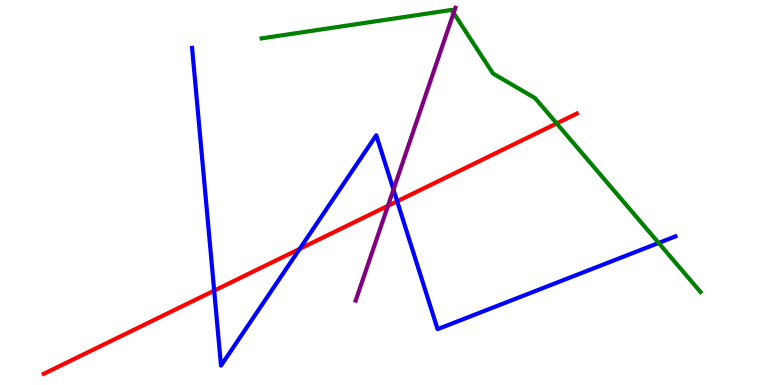[{'lines': ['blue', 'red'], 'intersections': [{'x': 2.76, 'y': 2.45}, {'x': 3.87, 'y': 3.54}, {'x': 5.12, 'y': 4.77}]}, {'lines': ['green', 'red'], 'intersections': [{'x': 7.18, 'y': 6.79}]}, {'lines': ['purple', 'red'], 'intersections': [{'x': 5.01, 'y': 4.66}]}, {'lines': ['blue', 'green'], 'intersections': [{'x': 8.5, 'y': 3.69}]}, {'lines': ['blue', 'purple'], 'intersections': [{'x': 5.08, 'y': 5.08}]}, {'lines': ['green', 'purple'], 'intersections': [{'x': 5.85, 'y': 9.66}]}]